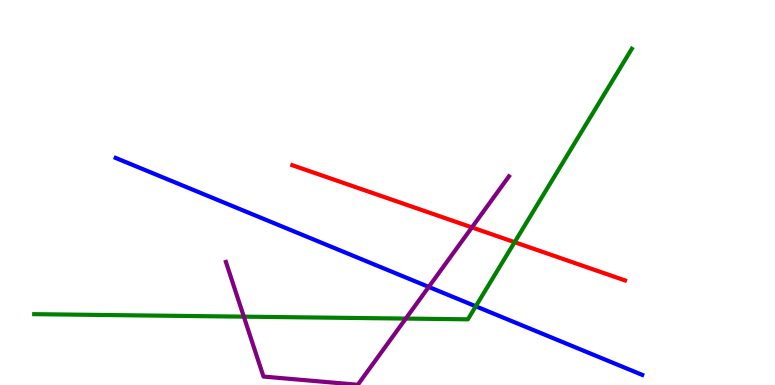[{'lines': ['blue', 'red'], 'intersections': []}, {'lines': ['green', 'red'], 'intersections': [{'x': 6.64, 'y': 3.71}]}, {'lines': ['purple', 'red'], 'intersections': [{'x': 6.09, 'y': 4.09}]}, {'lines': ['blue', 'green'], 'intersections': [{'x': 6.14, 'y': 2.04}]}, {'lines': ['blue', 'purple'], 'intersections': [{'x': 5.53, 'y': 2.55}]}, {'lines': ['green', 'purple'], 'intersections': [{'x': 3.15, 'y': 1.78}, {'x': 5.24, 'y': 1.73}]}]